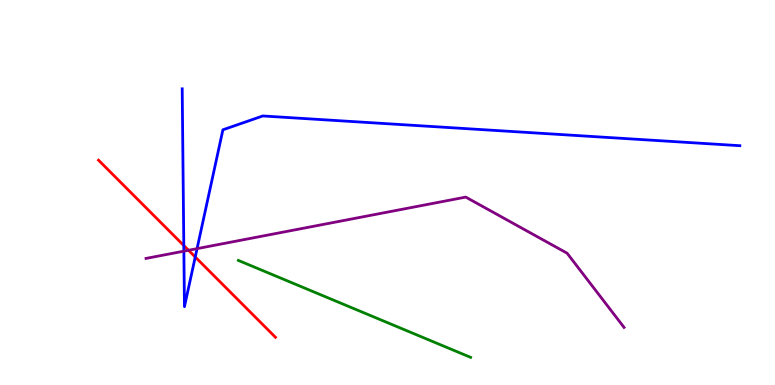[{'lines': ['blue', 'red'], 'intersections': [{'x': 2.37, 'y': 3.62}, {'x': 2.52, 'y': 3.32}]}, {'lines': ['green', 'red'], 'intersections': []}, {'lines': ['purple', 'red'], 'intersections': [{'x': 2.43, 'y': 3.5}]}, {'lines': ['blue', 'green'], 'intersections': []}, {'lines': ['blue', 'purple'], 'intersections': [{'x': 2.37, 'y': 3.48}, {'x': 2.54, 'y': 3.54}]}, {'lines': ['green', 'purple'], 'intersections': []}]